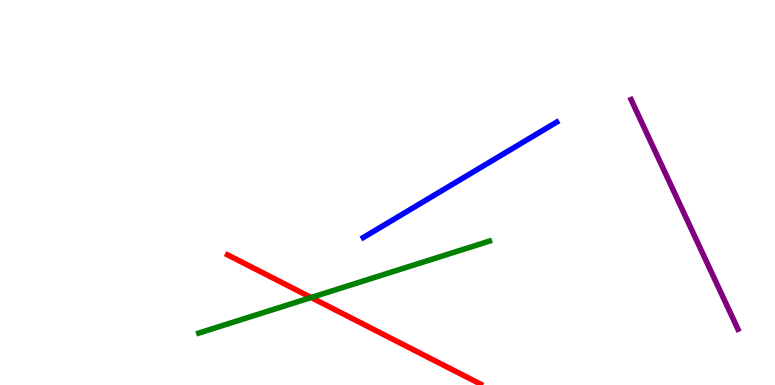[{'lines': ['blue', 'red'], 'intersections': []}, {'lines': ['green', 'red'], 'intersections': [{'x': 4.01, 'y': 2.27}]}, {'lines': ['purple', 'red'], 'intersections': []}, {'lines': ['blue', 'green'], 'intersections': []}, {'lines': ['blue', 'purple'], 'intersections': []}, {'lines': ['green', 'purple'], 'intersections': []}]